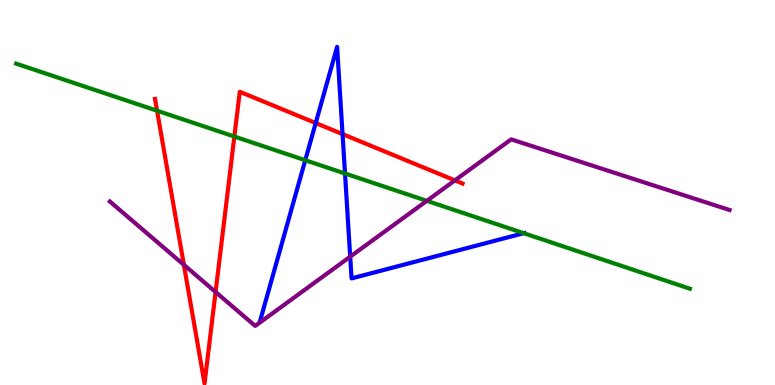[{'lines': ['blue', 'red'], 'intersections': [{'x': 4.07, 'y': 6.8}, {'x': 4.42, 'y': 6.52}]}, {'lines': ['green', 'red'], 'intersections': [{'x': 2.03, 'y': 7.12}, {'x': 3.02, 'y': 6.45}]}, {'lines': ['purple', 'red'], 'intersections': [{'x': 2.37, 'y': 3.12}, {'x': 2.78, 'y': 2.42}, {'x': 5.87, 'y': 5.31}]}, {'lines': ['blue', 'green'], 'intersections': [{'x': 3.94, 'y': 5.84}, {'x': 4.45, 'y': 5.49}, {'x': 6.76, 'y': 3.94}]}, {'lines': ['blue', 'purple'], 'intersections': [{'x': 4.52, 'y': 3.33}]}, {'lines': ['green', 'purple'], 'intersections': [{'x': 5.51, 'y': 4.78}]}]